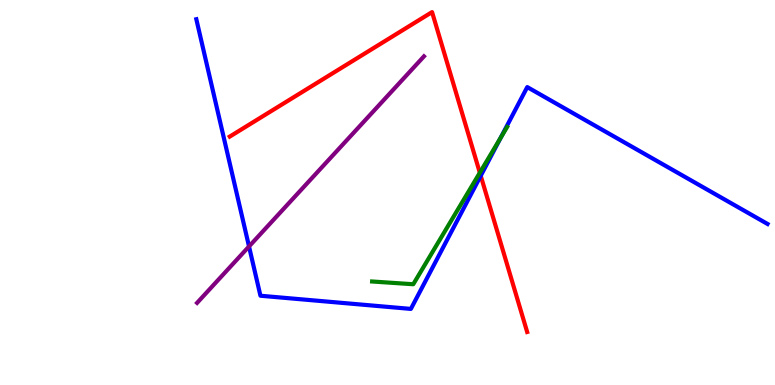[{'lines': ['blue', 'red'], 'intersections': [{'x': 6.2, 'y': 5.43}]}, {'lines': ['green', 'red'], 'intersections': [{'x': 6.19, 'y': 5.51}]}, {'lines': ['purple', 'red'], 'intersections': []}, {'lines': ['blue', 'green'], 'intersections': [{'x': 6.46, 'y': 6.42}]}, {'lines': ['blue', 'purple'], 'intersections': [{'x': 3.21, 'y': 3.6}]}, {'lines': ['green', 'purple'], 'intersections': []}]